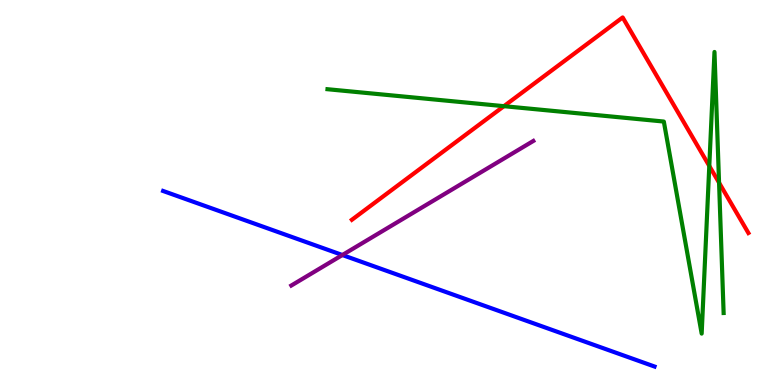[{'lines': ['blue', 'red'], 'intersections': []}, {'lines': ['green', 'red'], 'intersections': [{'x': 6.5, 'y': 7.24}, {'x': 9.15, 'y': 5.69}, {'x': 9.28, 'y': 5.25}]}, {'lines': ['purple', 'red'], 'intersections': []}, {'lines': ['blue', 'green'], 'intersections': []}, {'lines': ['blue', 'purple'], 'intersections': [{'x': 4.42, 'y': 3.38}]}, {'lines': ['green', 'purple'], 'intersections': []}]